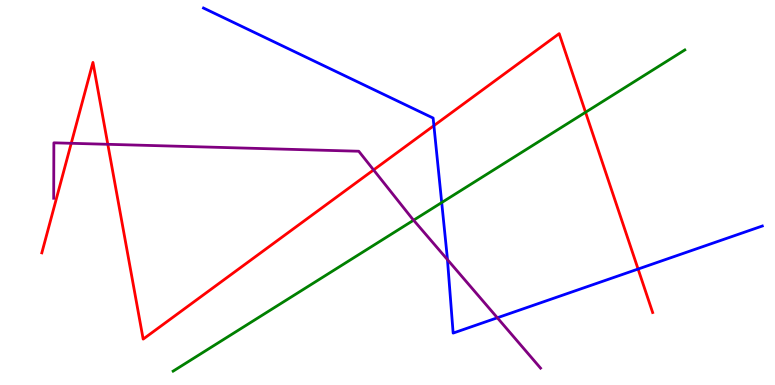[{'lines': ['blue', 'red'], 'intersections': [{'x': 5.6, 'y': 6.74}, {'x': 8.23, 'y': 3.01}]}, {'lines': ['green', 'red'], 'intersections': [{'x': 7.56, 'y': 7.08}]}, {'lines': ['purple', 'red'], 'intersections': [{'x': 0.919, 'y': 6.28}, {'x': 1.39, 'y': 6.25}, {'x': 4.82, 'y': 5.59}]}, {'lines': ['blue', 'green'], 'intersections': [{'x': 5.7, 'y': 4.74}]}, {'lines': ['blue', 'purple'], 'intersections': [{'x': 5.77, 'y': 3.26}, {'x': 6.42, 'y': 1.75}]}, {'lines': ['green', 'purple'], 'intersections': [{'x': 5.34, 'y': 4.28}]}]